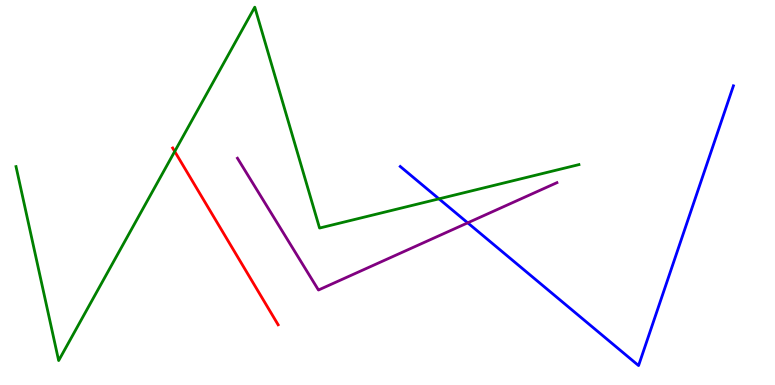[{'lines': ['blue', 'red'], 'intersections': []}, {'lines': ['green', 'red'], 'intersections': [{'x': 2.25, 'y': 6.07}]}, {'lines': ['purple', 'red'], 'intersections': []}, {'lines': ['blue', 'green'], 'intersections': [{'x': 5.66, 'y': 4.84}]}, {'lines': ['blue', 'purple'], 'intersections': [{'x': 6.03, 'y': 4.21}]}, {'lines': ['green', 'purple'], 'intersections': []}]